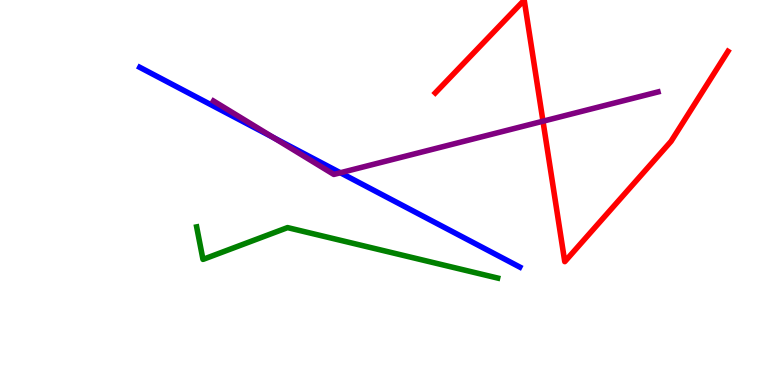[{'lines': ['blue', 'red'], 'intersections': []}, {'lines': ['green', 'red'], 'intersections': []}, {'lines': ['purple', 'red'], 'intersections': [{'x': 7.01, 'y': 6.85}]}, {'lines': ['blue', 'green'], 'intersections': []}, {'lines': ['blue', 'purple'], 'intersections': [{'x': 3.53, 'y': 6.43}, {'x': 4.39, 'y': 5.51}]}, {'lines': ['green', 'purple'], 'intersections': []}]